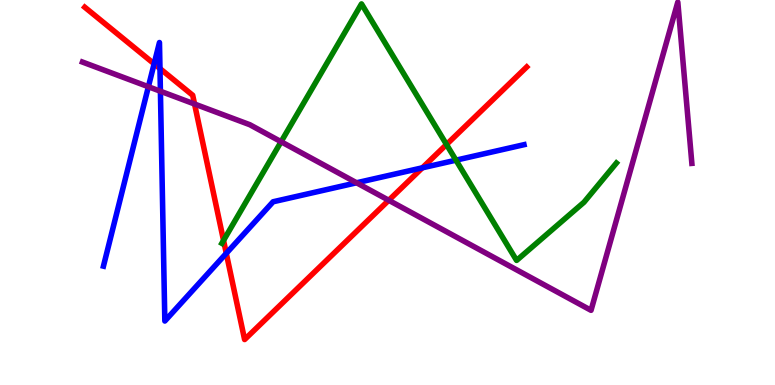[{'lines': ['blue', 'red'], 'intersections': [{'x': 1.99, 'y': 8.34}, {'x': 2.06, 'y': 8.22}, {'x': 2.92, 'y': 3.42}, {'x': 5.45, 'y': 5.64}]}, {'lines': ['green', 'red'], 'intersections': [{'x': 2.88, 'y': 3.76}, {'x': 5.76, 'y': 6.25}]}, {'lines': ['purple', 'red'], 'intersections': [{'x': 2.51, 'y': 7.3}, {'x': 5.02, 'y': 4.8}]}, {'lines': ['blue', 'green'], 'intersections': [{'x': 5.88, 'y': 5.84}]}, {'lines': ['blue', 'purple'], 'intersections': [{'x': 1.91, 'y': 7.75}, {'x': 2.07, 'y': 7.63}, {'x': 4.6, 'y': 5.25}]}, {'lines': ['green', 'purple'], 'intersections': [{'x': 3.63, 'y': 6.32}]}]